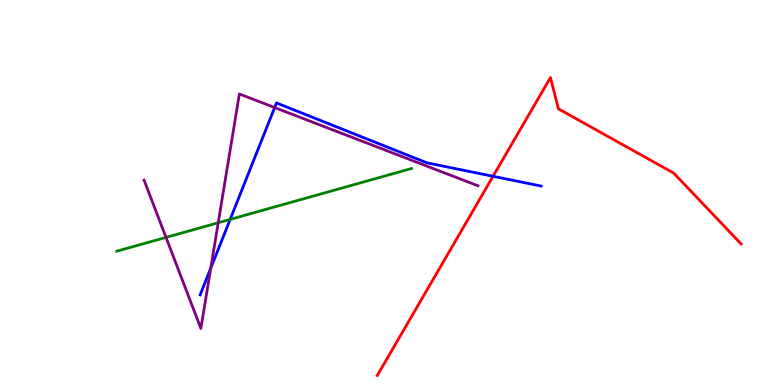[{'lines': ['blue', 'red'], 'intersections': [{'x': 6.36, 'y': 5.42}]}, {'lines': ['green', 'red'], 'intersections': []}, {'lines': ['purple', 'red'], 'intersections': []}, {'lines': ['blue', 'green'], 'intersections': [{'x': 2.97, 'y': 4.3}]}, {'lines': ['blue', 'purple'], 'intersections': [{'x': 2.72, 'y': 3.03}, {'x': 3.54, 'y': 7.21}]}, {'lines': ['green', 'purple'], 'intersections': [{'x': 2.14, 'y': 3.83}, {'x': 2.82, 'y': 4.21}]}]